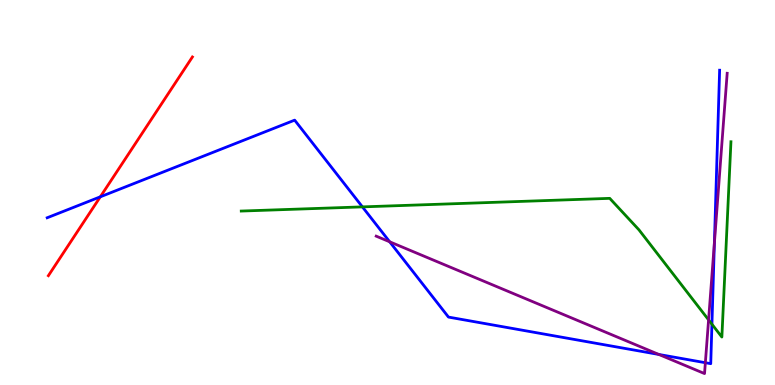[{'lines': ['blue', 'red'], 'intersections': [{'x': 1.29, 'y': 4.89}]}, {'lines': ['green', 'red'], 'intersections': []}, {'lines': ['purple', 'red'], 'intersections': []}, {'lines': ['blue', 'green'], 'intersections': [{'x': 4.68, 'y': 4.63}, {'x': 9.19, 'y': 1.58}]}, {'lines': ['blue', 'purple'], 'intersections': [{'x': 5.03, 'y': 3.72}, {'x': 8.5, 'y': 0.793}, {'x': 9.1, 'y': 0.579}, {'x': 9.22, 'y': 3.7}]}, {'lines': ['green', 'purple'], 'intersections': [{'x': 9.14, 'y': 1.69}]}]